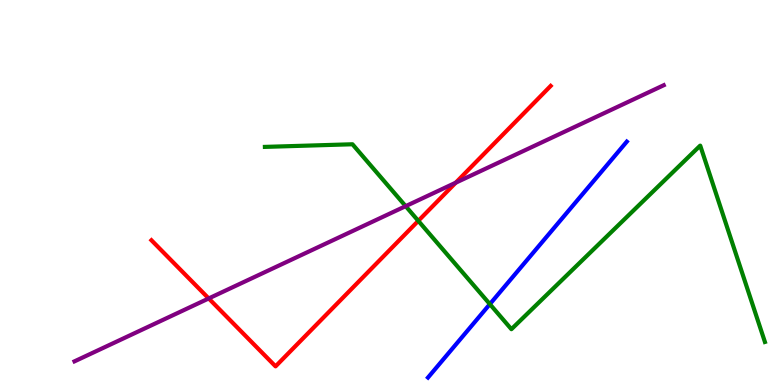[{'lines': ['blue', 'red'], 'intersections': []}, {'lines': ['green', 'red'], 'intersections': [{'x': 5.4, 'y': 4.26}]}, {'lines': ['purple', 'red'], 'intersections': [{'x': 2.69, 'y': 2.25}, {'x': 5.88, 'y': 5.25}]}, {'lines': ['blue', 'green'], 'intersections': [{'x': 6.32, 'y': 2.1}]}, {'lines': ['blue', 'purple'], 'intersections': []}, {'lines': ['green', 'purple'], 'intersections': [{'x': 5.23, 'y': 4.65}]}]